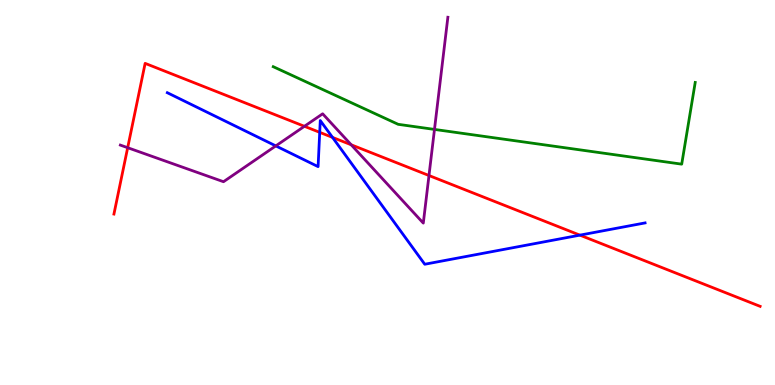[{'lines': ['blue', 'red'], 'intersections': [{'x': 4.13, 'y': 6.56}, {'x': 4.29, 'y': 6.43}, {'x': 7.48, 'y': 3.89}]}, {'lines': ['green', 'red'], 'intersections': []}, {'lines': ['purple', 'red'], 'intersections': [{'x': 1.65, 'y': 6.16}, {'x': 3.93, 'y': 6.72}, {'x': 4.53, 'y': 6.24}, {'x': 5.54, 'y': 5.44}]}, {'lines': ['blue', 'green'], 'intersections': []}, {'lines': ['blue', 'purple'], 'intersections': [{'x': 3.56, 'y': 6.21}]}, {'lines': ['green', 'purple'], 'intersections': [{'x': 5.61, 'y': 6.64}]}]